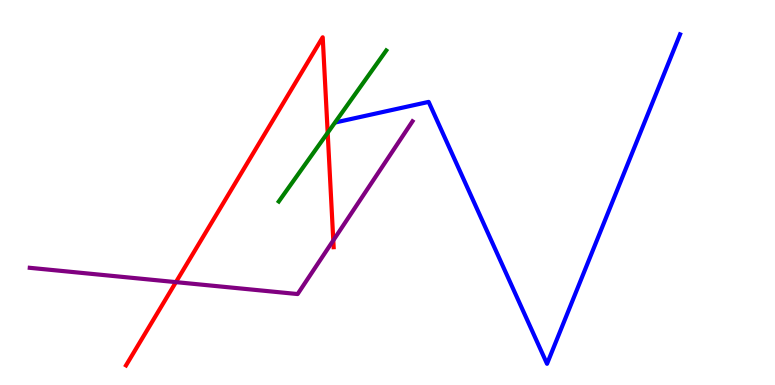[{'lines': ['blue', 'red'], 'intersections': []}, {'lines': ['green', 'red'], 'intersections': [{'x': 4.23, 'y': 6.55}]}, {'lines': ['purple', 'red'], 'intersections': [{'x': 2.27, 'y': 2.67}, {'x': 4.3, 'y': 3.76}]}, {'lines': ['blue', 'green'], 'intersections': []}, {'lines': ['blue', 'purple'], 'intersections': []}, {'lines': ['green', 'purple'], 'intersections': []}]